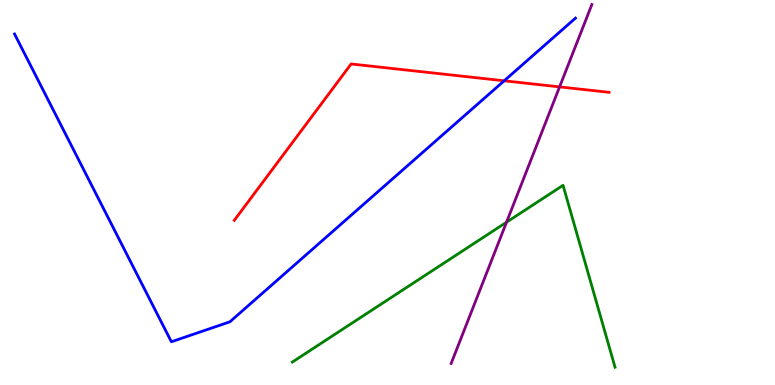[{'lines': ['blue', 'red'], 'intersections': [{'x': 6.51, 'y': 7.9}]}, {'lines': ['green', 'red'], 'intersections': []}, {'lines': ['purple', 'red'], 'intersections': [{'x': 7.22, 'y': 7.74}]}, {'lines': ['blue', 'green'], 'intersections': []}, {'lines': ['blue', 'purple'], 'intersections': []}, {'lines': ['green', 'purple'], 'intersections': [{'x': 6.54, 'y': 4.23}]}]